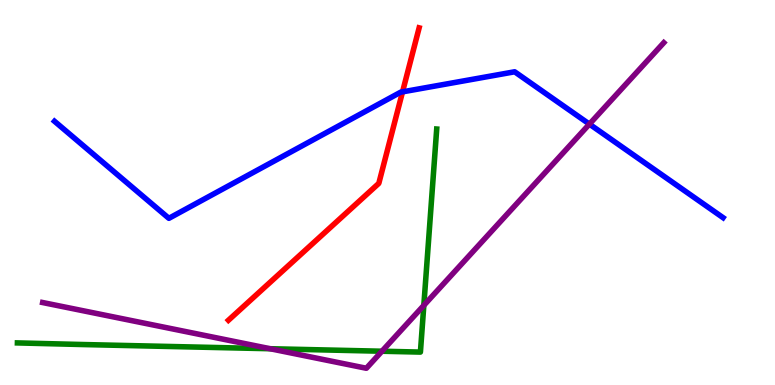[{'lines': ['blue', 'red'], 'intersections': [{'x': 5.19, 'y': 7.61}]}, {'lines': ['green', 'red'], 'intersections': []}, {'lines': ['purple', 'red'], 'intersections': []}, {'lines': ['blue', 'green'], 'intersections': []}, {'lines': ['blue', 'purple'], 'intersections': [{'x': 7.61, 'y': 6.78}]}, {'lines': ['green', 'purple'], 'intersections': [{'x': 3.49, 'y': 0.942}, {'x': 4.93, 'y': 0.877}, {'x': 5.47, 'y': 2.07}]}]